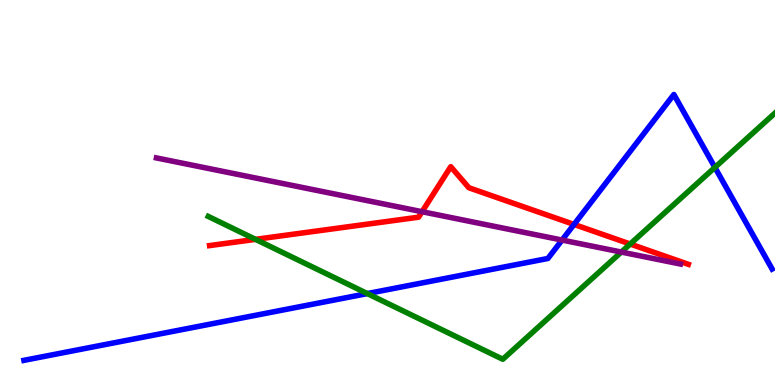[{'lines': ['blue', 'red'], 'intersections': [{'x': 7.41, 'y': 4.17}]}, {'lines': ['green', 'red'], 'intersections': [{'x': 3.3, 'y': 3.78}, {'x': 8.13, 'y': 3.66}]}, {'lines': ['purple', 'red'], 'intersections': [{'x': 5.45, 'y': 4.5}]}, {'lines': ['blue', 'green'], 'intersections': [{'x': 4.74, 'y': 2.37}, {'x': 9.22, 'y': 5.65}]}, {'lines': ['blue', 'purple'], 'intersections': [{'x': 7.25, 'y': 3.76}]}, {'lines': ['green', 'purple'], 'intersections': [{'x': 8.02, 'y': 3.45}]}]